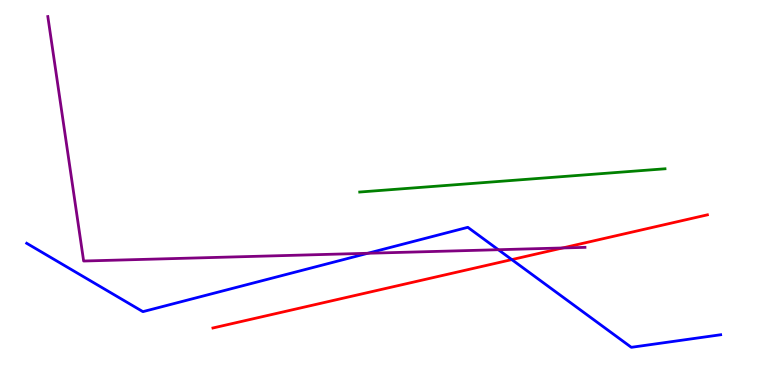[{'lines': ['blue', 'red'], 'intersections': [{'x': 6.6, 'y': 3.26}]}, {'lines': ['green', 'red'], 'intersections': []}, {'lines': ['purple', 'red'], 'intersections': [{'x': 7.26, 'y': 3.56}]}, {'lines': ['blue', 'green'], 'intersections': []}, {'lines': ['blue', 'purple'], 'intersections': [{'x': 4.75, 'y': 3.42}, {'x': 6.43, 'y': 3.51}]}, {'lines': ['green', 'purple'], 'intersections': []}]